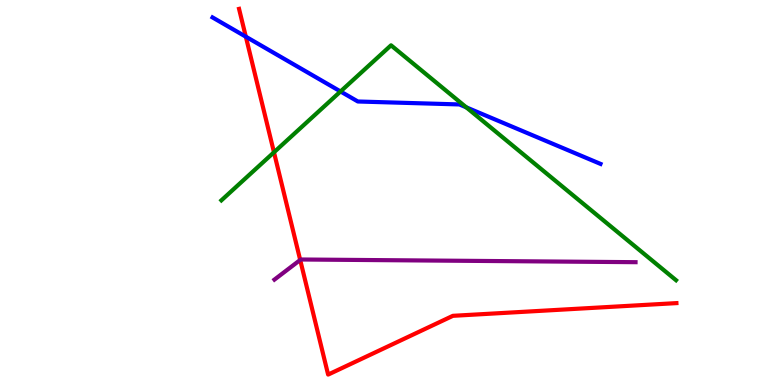[{'lines': ['blue', 'red'], 'intersections': [{'x': 3.17, 'y': 9.05}]}, {'lines': ['green', 'red'], 'intersections': [{'x': 3.54, 'y': 6.04}]}, {'lines': ['purple', 'red'], 'intersections': [{'x': 3.87, 'y': 3.25}]}, {'lines': ['blue', 'green'], 'intersections': [{'x': 4.39, 'y': 7.62}, {'x': 6.02, 'y': 7.21}]}, {'lines': ['blue', 'purple'], 'intersections': []}, {'lines': ['green', 'purple'], 'intersections': []}]